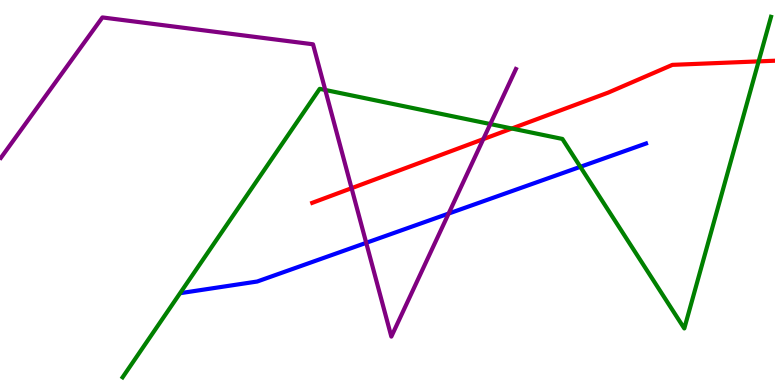[{'lines': ['blue', 'red'], 'intersections': []}, {'lines': ['green', 'red'], 'intersections': [{'x': 6.6, 'y': 6.66}, {'x': 9.79, 'y': 8.41}]}, {'lines': ['purple', 'red'], 'intersections': [{'x': 4.54, 'y': 5.11}, {'x': 6.24, 'y': 6.39}]}, {'lines': ['blue', 'green'], 'intersections': [{'x': 7.49, 'y': 5.67}]}, {'lines': ['blue', 'purple'], 'intersections': [{'x': 4.73, 'y': 3.69}, {'x': 5.79, 'y': 4.45}]}, {'lines': ['green', 'purple'], 'intersections': [{'x': 4.2, 'y': 7.66}, {'x': 6.33, 'y': 6.78}]}]